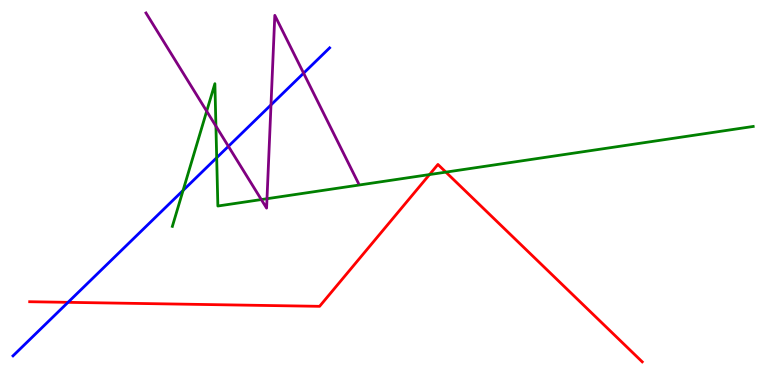[{'lines': ['blue', 'red'], 'intersections': [{'x': 0.878, 'y': 2.15}]}, {'lines': ['green', 'red'], 'intersections': [{'x': 5.54, 'y': 5.47}, {'x': 5.75, 'y': 5.53}]}, {'lines': ['purple', 'red'], 'intersections': []}, {'lines': ['blue', 'green'], 'intersections': [{'x': 2.36, 'y': 5.05}, {'x': 2.8, 'y': 5.9}]}, {'lines': ['blue', 'purple'], 'intersections': [{'x': 2.95, 'y': 6.2}, {'x': 3.5, 'y': 7.28}, {'x': 3.92, 'y': 8.1}]}, {'lines': ['green', 'purple'], 'intersections': [{'x': 2.67, 'y': 7.11}, {'x': 2.79, 'y': 6.72}, {'x': 3.37, 'y': 4.82}, {'x': 3.45, 'y': 4.84}]}]